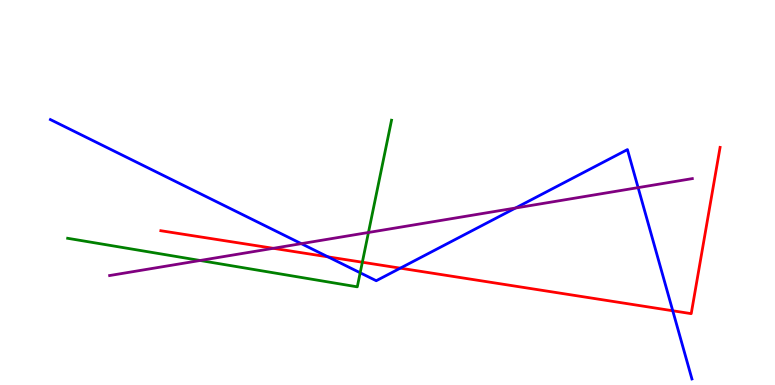[{'lines': ['blue', 'red'], 'intersections': [{'x': 4.23, 'y': 3.33}, {'x': 5.17, 'y': 3.03}, {'x': 8.68, 'y': 1.93}]}, {'lines': ['green', 'red'], 'intersections': [{'x': 4.68, 'y': 3.19}]}, {'lines': ['purple', 'red'], 'intersections': [{'x': 3.53, 'y': 3.55}]}, {'lines': ['blue', 'green'], 'intersections': [{'x': 4.65, 'y': 2.91}]}, {'lines': ['blue', 'purple'], 'intersections': [{'x': 3.89, 'y': 3.67}, {'x': 6.65, 'y': 4.6}, {'x': 8.23, 'y': 5.13}]}, {'lines': ['green', 'purple'], 'intersections': [{'x': 2.58, 'y': 3.23}, {'x': 4.75, 'y': 3.96}]}]